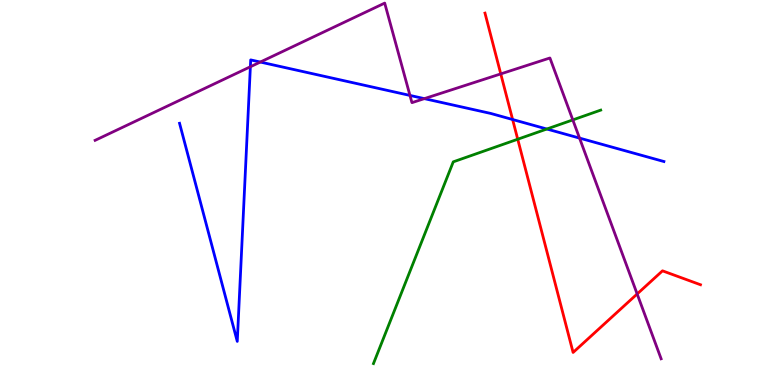[{'lines': ['blue', 'red'], 'intersections': [{'x': 6.61, 'y': 6.9}]}, {'lines': ['green', 'red'], 'intersections': [{'x': 6.68, 'y': 6.38}]}, {'lines': ['purple', 'red'], 'intersections': [{'x': 6.46, 'y': 8.08}, {'x': 8.22, 'y': 2.36}]}, {'lines': ['blue', 'green'], 'intersections': [{'x': 7.06, 'y': 6.65}]}, {'lines': ['blue', 'purple'], 'intersections': [{'x': 3.23, 'y': 8.27}, {'x': 3.36, 'y': 8.39}, {'x': 5.29, 'y': 7.52}, {'x': 5.48, 'y': 7.44}, {'x': 7.48, 'y': 6.41}]}, {'lines': ['green', 'purple'], 'intersections': [{'x': 7.39, 'y': 6.89}]}]